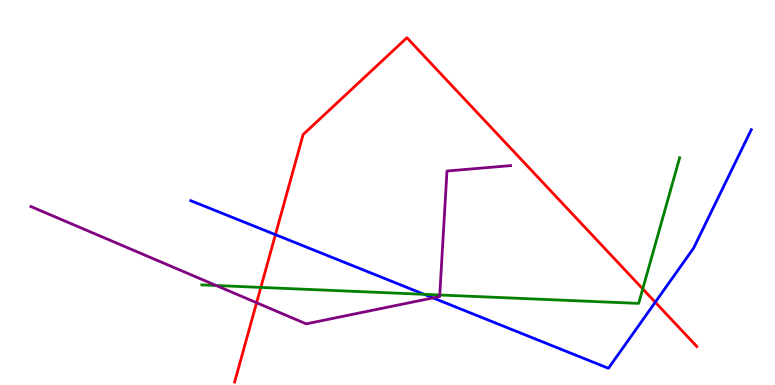[{'lines': ['blue', 'red'], 'intersections': [{'x': 3.55, 'y': 3.91}, {'x': 8.45, 'y': 2.15}]}, {'lines': ['green', 'red'], 'intersections': [{'x': 3.37, 'y': 2.53}, {'x': 8.29, 'y': 2.5}]}, {'lines': ['purple', 'red'], 'intersections': [{'x': 3.31, 'y': 2.14}]}, {'lines': ['blue', 'green'], 'intersections': [{'x': 5.47, 'y': 2.36}]}, {'lines': ['blue', 'purple'], 'intersections': [{'x': 5.59, 'y': 2.26}]}, {'lines': ['green', 'purple'], 'intersections': [{'x': 2.79, 'y': 2.58}, {'x': 5.67, 'y': 2.34}]}]